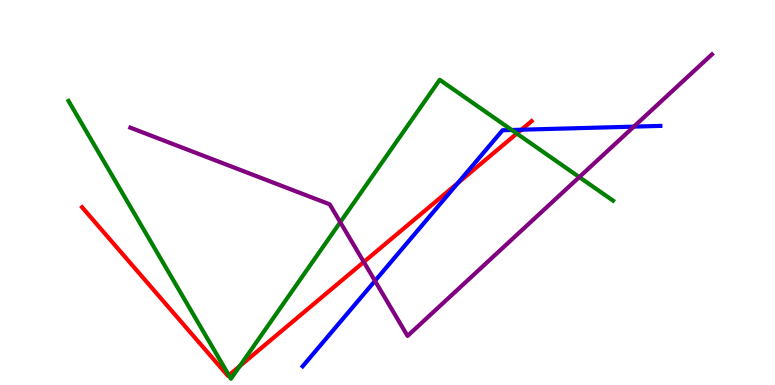[{'lines': ['blue', 'red'], 'intersections': [{'x': 5.91, 'y': 5.25}, {'x': 6.73, 'y': 6.63}]}, {'lines': ['green', 'red'], 'intersections': [{'x': 2.95, 'y': 0.253}, {'x': 3.09, 'y': 0.492}, {'x': 6.67, 'y': 6.53}]}, {'lines': ['purple', 'red'], 'intersections': [{'x': 4.69, 'y': 3.2}]}, {'lines': ['blue', 'green'], 'intersections': [{'x': 6.6, 'y': 6.62}]}, {'lines': ['blue', 'purple'], 'intersections': [{'x': 4.84, 'y': 2.7}, {'x': 8.18, 'y': 6.71}]}, {'lines': ['green', 'purple'], 'intersections': [{'x': 4.39, 'y': 4.23}, {'x': 7.47, 'y': 5.4}]}]